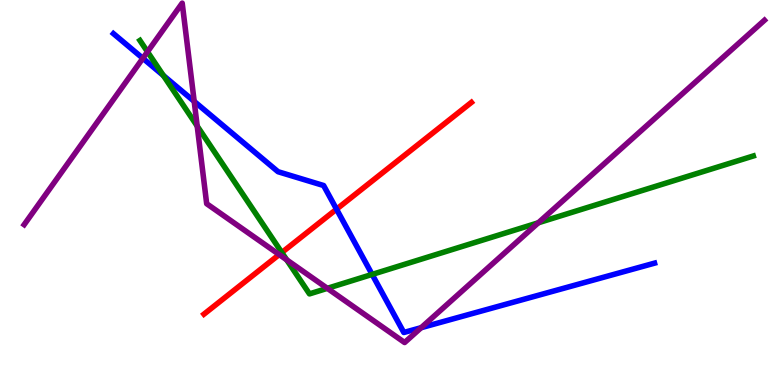[{'lines': ['blue', 'red'], 'intersections': [{'x': 4.34, 'y': 4.57}]}, {'lines': ['green', 'red'], 'intersections': [{'x': 3.64, 'y': 3.44}]}, {'lines': ['purple', 'red'], 'intersections': [{'x': 3.6, 'y': 3.39}]}, {'lines': ['blue', 'green'], 'intersections': [{'x': 2.11, 'y': 8.04}, {'x': 4.8, 'y': 2.87}]}, {'lines': ['blue', 'purple'], 'intersections': [{'x': 1.84, 'y': 8.49}, {'x': 2.51, 'y': 7.37}, {'x': 5.43, 'y': 1.49}]}, {'lines': ['green', 'purple'], 'intersections': [{'x': 1.9, 'y': 8.66}, {'x': 2.54, 'y': 6.73}, {'x': 3.7, 'y': 3.25}, {'x': 4.22, 'y': 2.51}, {'x': 6.95, 'y': 4.21}]}]